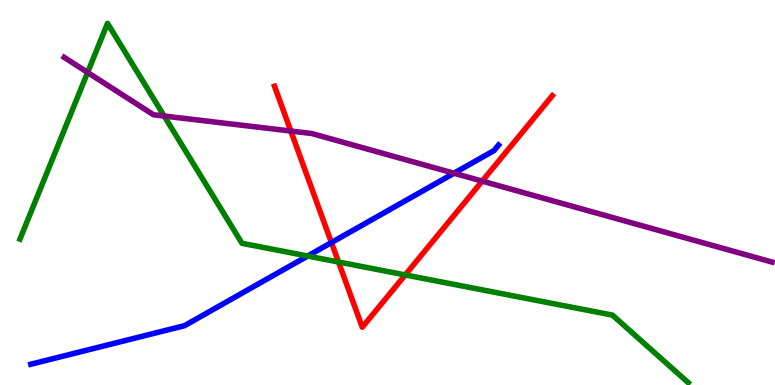[{'lines': ['blue', 'red'], 'intersections': [{'x': 4.28, 'y': 3.7}]}, {'lines': ['green', 'red'], 'intersections': [{'x': 4.37, 'y': 3.19}, {'x': 5.23, 'y': 2.86}]}, {'lines': ['purple', 'red'], 'intersections': [{'x': 3.75, 'y': 6.6}, {'x': 6.22, 'y': 5.3}]}, {'lines': ['blue', 'green'], 'intersections': [{'x': 3.97, 'y': 3.35}]}, {'lines': ['blue', 'purple'], 'intersections': [{'x': 5.86, 'y': 5.5}]}, {'lines': ['green', 'purple'], 'intersections': [{'x': 1.13, 'y': 8.12}, {'x': 2.12, 'y': 6.99}]}]